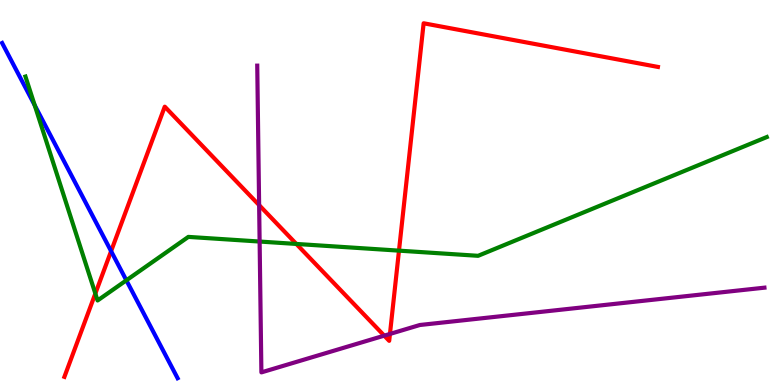[{'lines': ['blue', 'red'], 'intersections': [{'x': 1.43, 'y': 3.48}]}, {'lines': ['green', 'red'], 'intersections': [{'x': 1.23, 'y': 2.38}, {'x': 3.82, 'y': 3.66}, {'x': 5.15, 'y': 3.49}]}, {'lines': ['purple', 'red'], 'intersections': [{'x': 3.34, 'y': 4.67}, {'x': 4.96, 'y': 1.28}, {'x': 5.03, 'y': 1.33}]}, {'lines': ['blue', 'green'], 'intersections': [{'x': 0.448, 'y': 7.27}, {'x': 1.63, 'y': 2.72}]}, {'lines': ['blue', 'purple'], 'intersections': []}, {'lines': ['green', 'purple'], 'intersections': [{'x': 3.35, 'y': 3.73}]}]